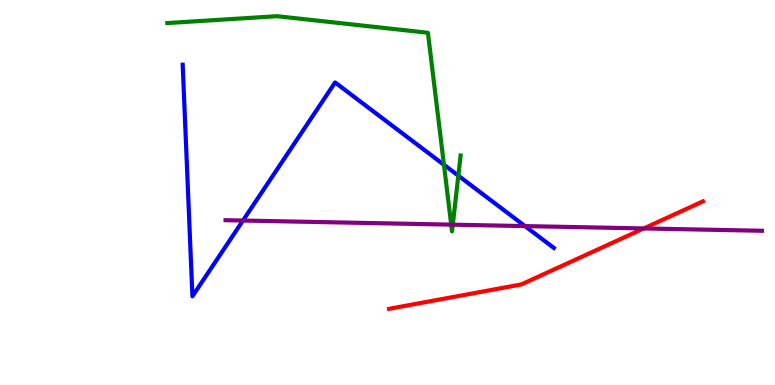[{'lines': ['blue', 'red'], 'intersections': []}, {'lines': ['green', 'red'], 'intersections': []}, {'lines': ['purple', 'red'], 'intersections': [{'x': 8.31, 'y': 4.07}]}, {'lines': ['blue', 'green'], 'intersections': [{'x': 5.73, 'y': 5.72}, {'x': 5.91, 'y': 5.44}]}, {'lines': ['blue', 'purple'], 'intersections': [{'x': 3.14, 'y': 4.27}, {'x': 6.77, 'y': 4.13}]}, {'lines': ['green', 'purple'], 'intersections': [{'x': 5.82, 'y': 4.17}, {'x': 5.84, 'y': 4.16}]}]